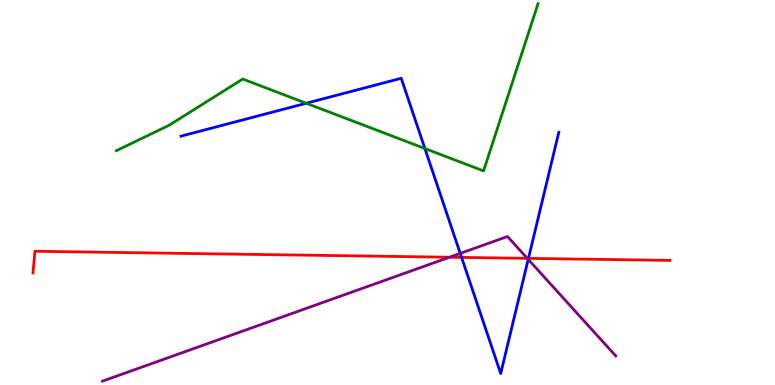[{'lines': ['blue', 'red'], 'intersections': [{'x': 5.96, 'y': 3.31}, {'x': 6.82, 'y': 3.29}]}, {'lines': ['green', 'red'], 'intersections': []}, {'lines': ['purple', 'red'], 'intersections': [{'x': 5.8, 'y': 3.32}, {'x': 6.8, 'y': 3.29}]}, {'lines': ['blue', 'green'], 'intersections': [{'x': 3.95, 'y': 7.32}, {'x': 5.48, 'y': 6.14}]}, {'lines': ['blue', 'purple'], 'intersections': [{'x': 5.94, 'y': 3.42}, {'x': 6.82, 'y': 3.26}]}, {'lines': ['green', 'purple'], 'intersections': []}]